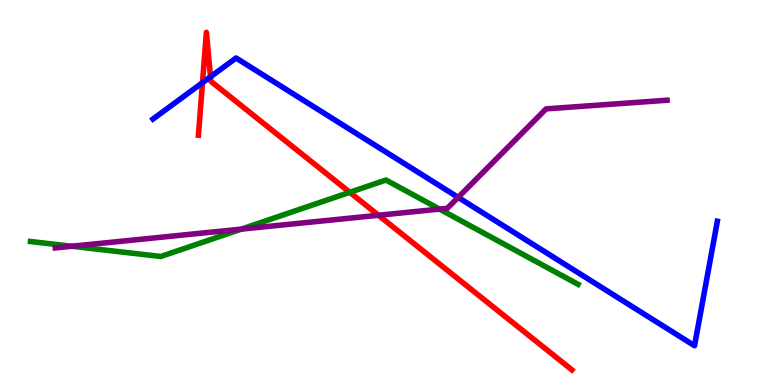[{'lines': ['blue', 'red'], 'intersections': [{'x': 2.61, 'y': 7.85}, {'x': 2.72, 'y': 8.01}]}, {'lines': ['green', 'red'], 'intersections': [{'x': 4.51, 'y': 5.0}]}, {'lines': ['purple', 'red'], 'intersections': [{'x': 4.88, 'y': 4.41}]}, {'lines': ['blue', 'green'], 'intersections': []}, {'lines': ['blue', 'purple'], 'intersections': [{'x': 5.91, 'y': 4.87}]}, {'lines': ['green', 'purple'], 'intersections': [{'x': 0.926, 'y': 3.6}, {'x': 3.11, 'y': 4.05}, {'x': 5.67, 'y': 4.57}]}]